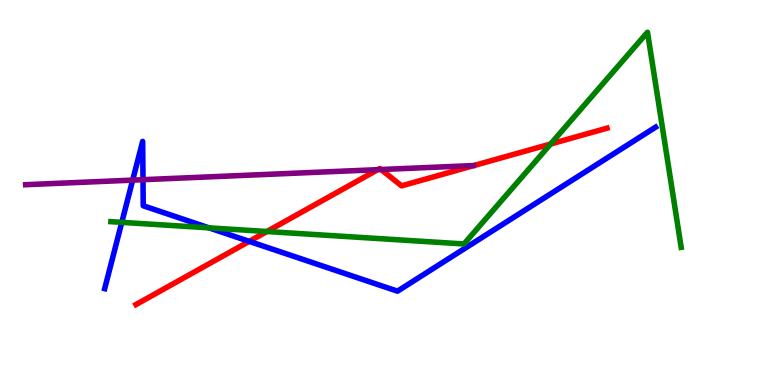[{'lines': ['blue', 'red'], 'intersections': [{'x': 3.22, 'y': 3.73}]}, {'lines': ['green', 'red'], 'intersections': [{'x': 3.44, 'y': 3.99}, {'x': 7.1, 'y': 6.26}]}, {'lines': ['purple', 'red'], 'intersections': [{'x': 4.87, 'y': 5.59}, {'x': 4.92, 'y': 5.6}]}, {'lines': ['blue', 'green'], 'intersections': [{'x': 1.57, 'y': 4.22}, {'x': 2.7, 'y': 4.08}]}, {'lines': ['blue', 'purple'], 'intersections': [{'x': 1.71, 'y': 5.32}, {'x': 1.85, 'y': 5.33}]}, {'lines': ['green', 'purple'], 'intersections': []}]